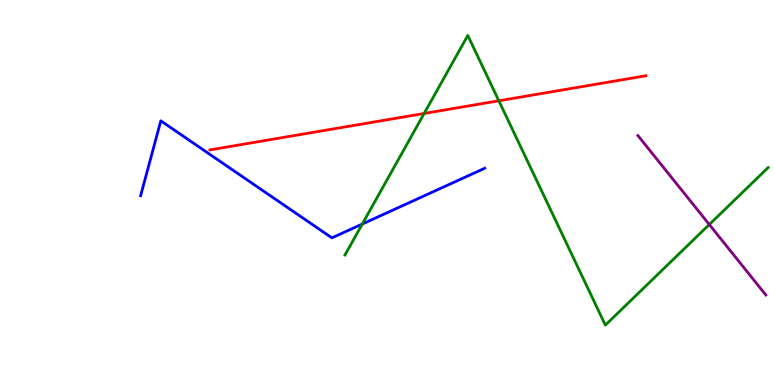[{'lines': ['blue', 'red'], 'intersections': []}, {'lines': ['green', 'red'], 'intersections': [{'x': 5.47, 'y': 7.05}, {'x': 6.44, 'y': 7.38}]}, {'lines': ['purple', 'red'], 'intersections': []}, {'lines': ['blue', 'green'], 'intersections': [{'x': 4.67, 'y': 4.18}]}, {'lines': ['blue', 'purple'], 'intersections': []}, {'lines': ['green', 'purple'], 'intersections': [{'x': 9.15, 'y': 4.17}]}]